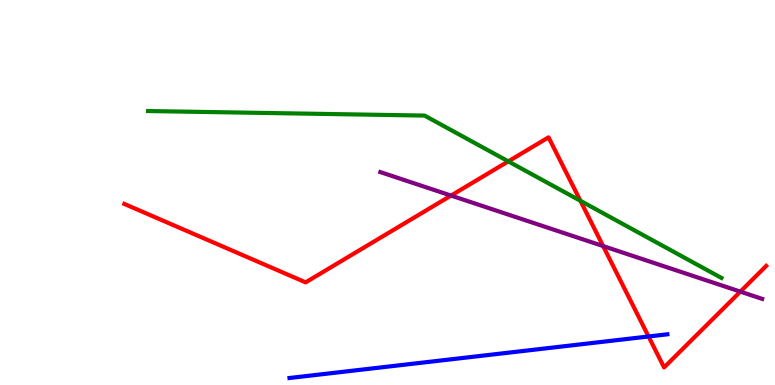[{'lines': ['blue', 'red'], 'intersections': [{'x': 8.37, 'y': 1.26}]}, {'lines': ['green', 'red'], 'intersections': [{'x': 6.56, 'y': 5.81}, {'x': 7.49, 'y': 4.78}]}, {'lines': ['purple', 'red'], 'intersections': [{'x': 5.82, 'y': 4.92}, {'x': 7.78, 'y': 3.61}, {'x': 9.55, 'y': 2.43}]}, {'lines': ['blue', 'green'], 'intersections': []}, {'lines': ['blue', 'purple'], 'intersections': []}, {'lines': ['green', 'purple'], 'intersections': []}]